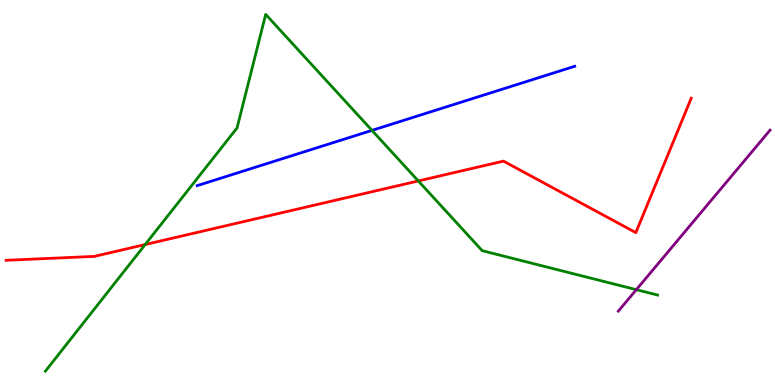[{'lines': ['blue', 'red'], 'intersections': []}, {'lines': ['green', 'red'], 'intersections': [{'x': 1.87, 'y': 3.65}, {'x': 5.4, 'y': 5.3}]}, {'lines': ['purple', 'red'], 'intersections': []}, {'lines': ['blue', 'green'], 'intersections': [{'x': 4.8, 'y': 6.61}]}, {'lines': ['blue', 'purple'], 'intersections': []}, {'lines': ['green', 'purple'], 'intersections': [{'x': 8.21, 'y': 2.48}]}]